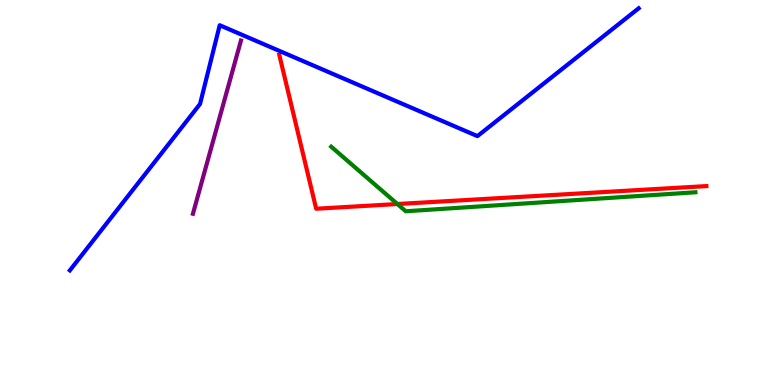[{'lines': ['blue', 'red'], 'intersections': []}, {'lines': ['green', 'red'], 'intersections': [{'x': 5.13, 'y': 4.7}]}, {'lines': ['purple', 'red'], 'intersections': []}, {'lines': ['blue', 'green'], 'intersections': []}, {'lines': ['blue', 'purple'], 'intersections': []}, {'lines': ['green', 'purple'], 'intersections': []}]